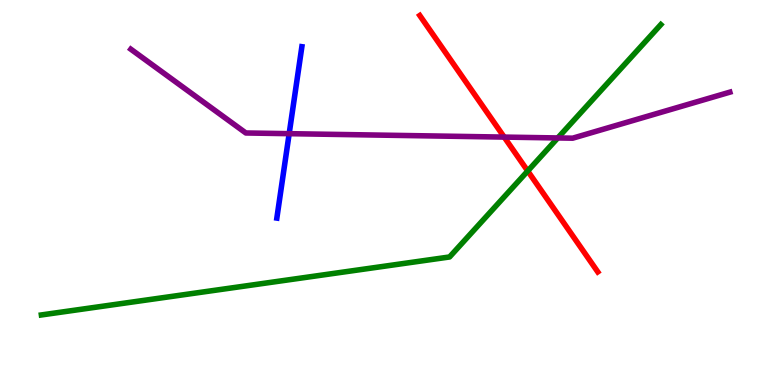[{'lines': ['blue', 'red'], 'intersections': []}, {'lines': ['green', 'red'], 'intersections': [{'x': 6.81, 'y': 5.56}]}, {'lines': ['purple', 'red'], 'intersections': [{'x': 6.51, 'y': 6.44}]}, {'lines': ['blue', 'green'], 'intersections': []}, {'lines': ['blue', 'purple'], 'intersections': [{'x': 3.73, 'y': 6.53}]}, {'lines': ['green', 'purple'], 'intersections': [{'x': 7.2, 'y': 6.42}]}]